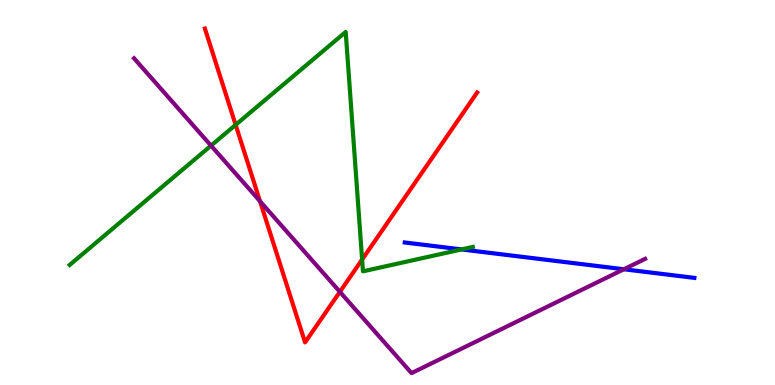[{'lines': ['blue', 'red'], 'intersections': []}, {'lines': ['green', 'red'], 'intersections': [{'x': 3.04, 'y': 6.76}, {'x': 4.67, 'y': 3.26}]}, {'lines': ['purple', 'red'], 'intersections': [{'x': 3.35, 'y': 4.77}, {'x': 4.39, 'y': 2.42}]}, {'lines': ['blue', 'green'], 'intersections': [{'x': 5.96, 'y': 3.52}]}, {'lines': ['blue', 'purple'], 'intersections': [{'x': 8.05, 'y': 3.01}]}, {'lines': ['green', 'purple'], 'intersections': [{'x': 2.72, 'y': 6.22}]}]